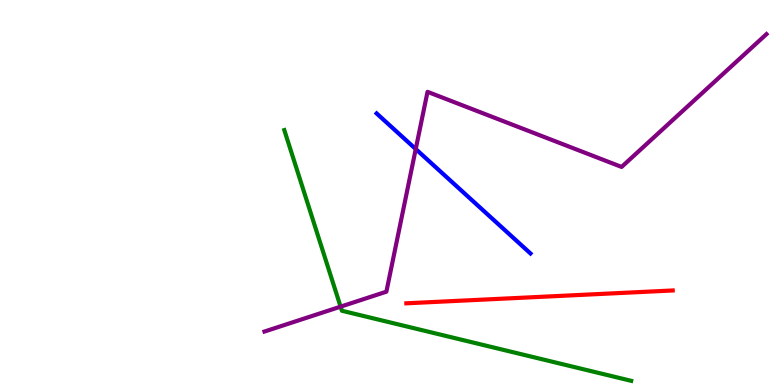[{'lines': ['blue', 'red'], 'intersections': []}, {'lines': ['green', 'red'], 'intersections': []}, {'lines': ['purple', 'red'], 'intersections': []}, {'lines': ['blue', 'green'], 'intersections': []}, {'lines': ['blue', 'purple'], 'intersections': [{'x': 5.36, 'y': 6.13}]}, {'lines': ['green', 'purple'], 'intersections': [{'x': 4.39, 'y': 2.03}]}]